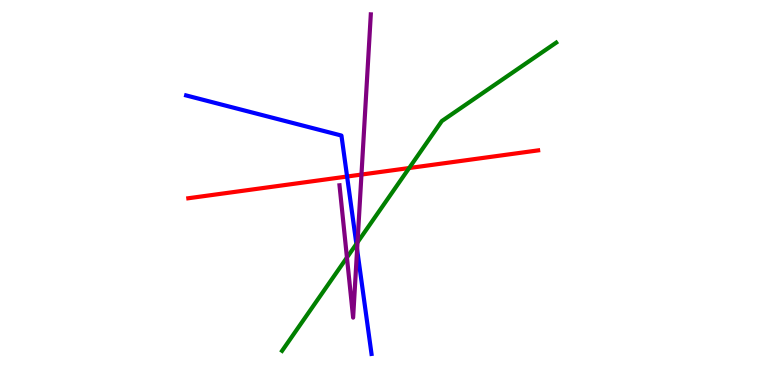[{'lines': ['blue', 'red'], 'intersections': [{'x': 4.48, 'y': 5.41}]}, {'lines': ['green', 'red'], 'intersections': [{'x': 5.28, 'y': 5.64}]}, {'lines': ['purple', 'red'], 'intersections': [{'x': 4.66, 'y': 5.47}]}, {'lines': ['blue', 'green'], 'intersections': [{'x': 4.6, 'y': 3.66}]}, {'lines': ['blue', 'purple'], 'intersections': [{'x': 4.61, 'y': 3.52}]}, {'lines': ['green', 'purple'], 'intersections': [{'x': 4.48, 'y': 3.31}, {'x': 4.61, 'y': 3.71}]}]